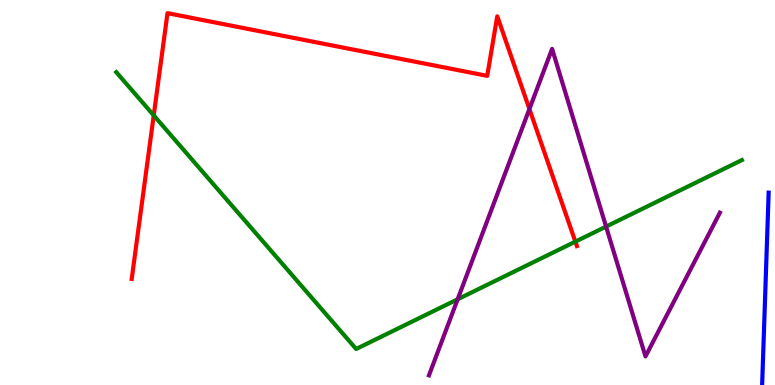[{'lines': ['blue', 'red'], 'intersections': []}, {'lines': ['green', 'red'], 'intersections': [{'x': 1.98, 'y': 7.0}, {'x': 7.42, 'y': 3.72}]}, {'lines': ['purple', 'red'], 'intersections': [{'x': 6.83, 'y': 7.17}]}, {'lines': ['blue', 'green'], 'intersections': []}, {'lines': ['blue', 'purple'], 'intersections': []}, {'lines': ['green', 'purple'], 'intersections': [{'x': 5.91, 'y': 2.23}, {'x': 7.82, 'y': 4.11}]}]